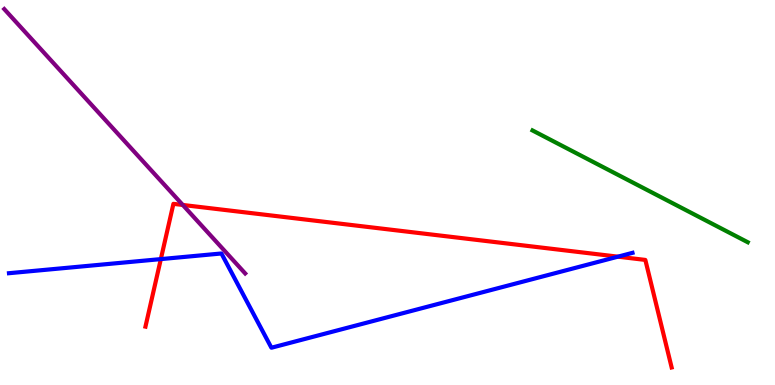[{'lines': ['blue', 'red'], 'intersections': [{'x': 2.08, 'y': 3.27}, {'x': 7.97, 'y': 3.33}]}, {'lines': ['green', 'red'], 'intersections': []}, {'lines': ['purple', 'red'], 'intersections': [{'x': 2.36, 'y': 4.68}]}, {'lines': ['blue', 'green'], 'intersections': []}, {'lines': ['blue', 'purple'], 'intersections': []}, {'lines': ['green', 'purple'], 'intersections': []}]